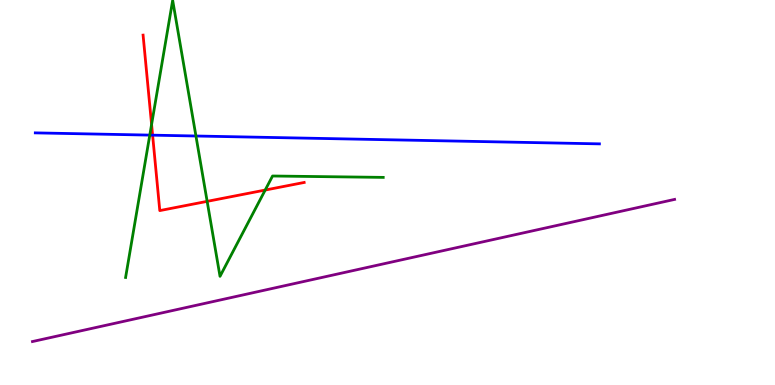[{'lines': ['blue', 'red'], 'intersections': [{'x': 1.97, 'y': 6.49}]}, {'lines': ['green', 'red'], 'intersections': [{'x': 1.96, 'y': 6.77}, {'x': 2.67, 'y': 4.77}, {'x': 3.42, 'y': 5.06}]}, {'lines': ['purple', 'red'], 'intersections': []}, {'lines': ['blue', 'green'], 'intersections': [{'x': 1.93, 'y': 6.49}, {'x': 2.53, 'y': 6.47}]}, {'lines': ['blue', 'purple'], 'intersections': []}, {'lines': ['green', 'purple'], 'intersections': []}]